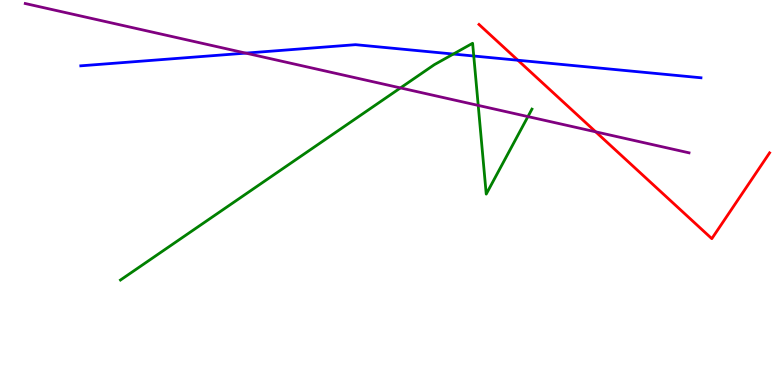[{'lines': ['blue', 'red'], 'intersections': [{'x': 6.68, 'y': 8.44}]}, {'lines': ['green', 'red'], 'intersections': []}, {'lines': ['purple', 'red'], 'intersections': [{'x': 7.69, 'y': 6.58}]}, {'lines': ['blue', 'green'], 'intersections': [{'x': 5.85, 'y': 8.6}, {'x': 6.11, 'y': 8.55}]}, {'lines': ['blue', 'purple'], 'intersections': [{'x': 3.17, 'y': 8.62}]}, {'lines': ['green', 'purple'], 'intersections': [{'x': 5.17, 'y': 7.72}, {'x': 6.17, 'y': 7.26}, {'x': 6.81, 'y': 6.97}]}]